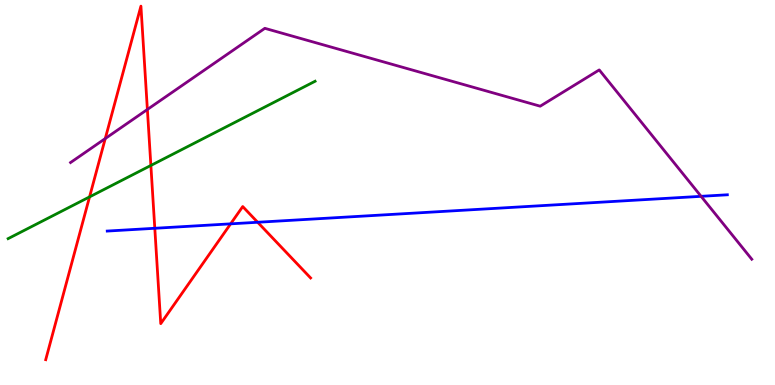[{'lines': ['blue', 'red'], 'intersections': [{'x': 2.0, 'y': 4.07}, {'x': 2.98, 'y': 4.19}, {'x': 3.32, 'y': 4.23}]}, {'lines': ['green', 'red'], 'intersections': [{'x': 1.16, 'y': 4.89}, {'x': 1.95, 'y': 5.7}]}, {'lines': ['purple', 'red'], 'intersections': [{'x': 1.36, 'y': 6.4}, {'x': 1.9, 'y': 7.16}]}, {'lines': ['blue', 'green'], 'intersections': []}, {'lines': ['blue', 'purple'], 'intersections': [{'x': 9.05, 'y': 4.9}]}, {'lines': ['green', 'purple'], 'intersections': []}]